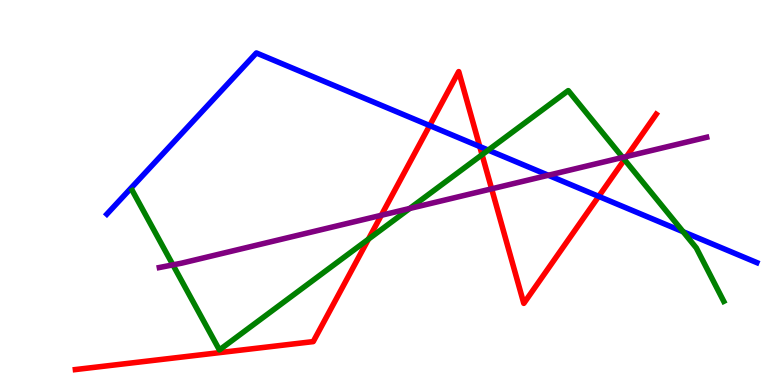[{'lines': ['blue', 'red'], 'intersections': [{'x': 5.54, 'y': 6.74}, {'x': 6.19, 'y': 6.19}, {'x': 7.73, 'y': 4.9}]}, {'lines': ['green', 'red'], 'intersections': [{'x': 4.75, 'y': 3.79}, {'x': 6.22, 'y': 5.98}, {'x': 8.06, 'y': 5.85}]}, {'lines': ['purple', 'red'], 'intersections': [{'x': 4.92, 'y': 4.41}, {'x': 6.34, 'y': 5.1}, {'x': 8.09, 'y': 5.94}]}, {'lines': ['blue', 'green'], 'intersections': [{'x': 6.3, 'y': 6.1}, {'x': 8.81, 'y': 3.98}]}, {'lines': ['blue', 'purple'], 'intersections': [{'x': 7.07, 'y': 5.45}]}, {'lines': ['green', 'purple'], 'intersections': [{'x': 2.23, 'y': 3.12}, {'x': 5.29, 'y': 4.58}, {'x': 8.03, 'y': 5.91}]}]